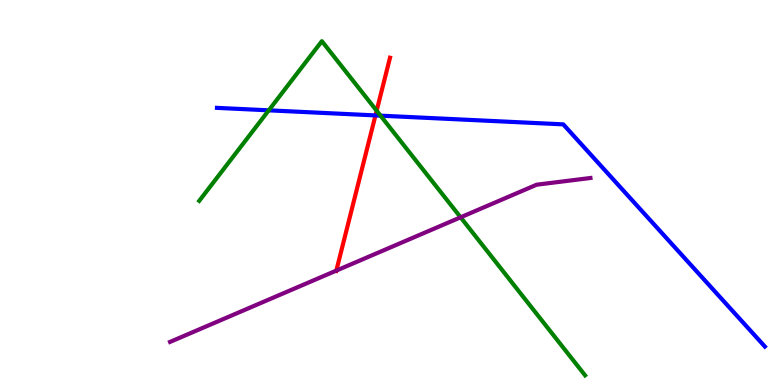[{'lines': ['blue', 'red'], 'intersections': [{'x': 4.84, 'y': 7.0}]}, {'lines': ['green', 'red'], 'intersections': [{'x': 4.86, 'y': 7.12}]}, {'lines': ['purple', 'red'], 'intersections': [{'x': 4.34, 'y': 2.97}]}, {'lines': ['blue', 'green'], 'intersections': [{'x': 3.47, 'y': 7.13}, {'x': 4.91, 'y': 7.0}]}, {'lines': ['blue', 'purple'], 'intersections': []}, {'lines': ['green', 'purple'], 'intersections': [{'x': 5.94, 'y': 4.36}]}]